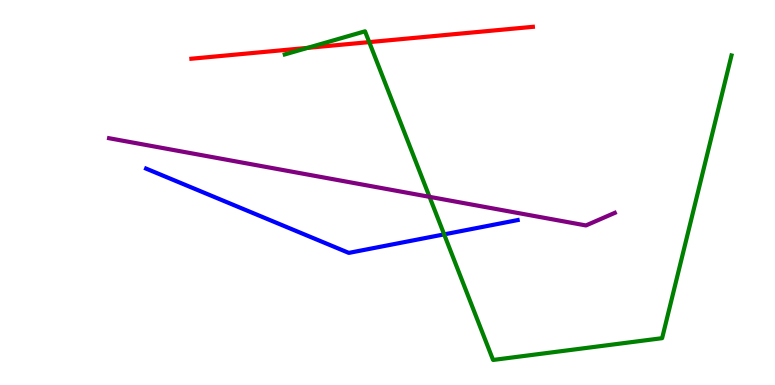[{'lines': ['blue', 'red'], 'intersections': []}, {'lines': ['green', 'red'], 'intersections': [{'x': 3.97, 'y': 8.76}, {'x': 4.76, 'y': 8.91}]}, {'lines': ['purple', 'red'], 'intersections': []}, {'lines': ['blue', 'green'], 'intersections': [{'x': 5.73, 'y': 3.91}]}, {'lines': ['blue', 'purple'], 'intersections': []}, {'lines': ['green', 'purple'], 'intersections': [{'x': 5.54, 'y': 4.89}]}]